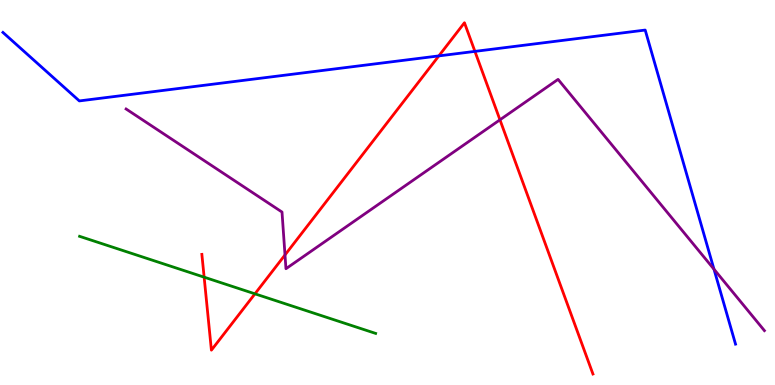[{'lines': ['blue', 'red'], 'intersections': [{'x': 5.66, 'y': 8.55}, {'x': 6.13, 'y': 8.67}]}, {'lines': ['green', 'red'], 'intersections': [{'x': 2.63, 'y': 2.8}, {'x': 3.29, 'y': 2.37}]}, {'lines': ['purple', 'red'], 'intersections': [{'x': 3.68, 'y': 3.38}, {'x': 6.45, 'y': 6.89}]}, {'lines': ['blue', 'green'], 'intersections': []}, {'lines': ['blue', 'purple'], 'intersections': [{'x': 9.21, 'y': 3.01}]}, {'lines': ['green', 'purple'], 'intersections': []}]